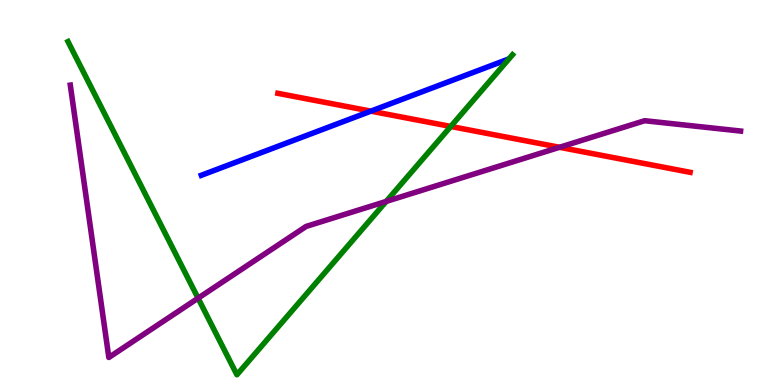[{'lines': ['blue', 'red'], 'intersections': [{'x': 4.79, 'y': 7.11}]}, {'lines': ['green', 'red'], 'intersections': [{'x': 5.82, 'y': 6.72}]}, {'lines': ['purple', 'red'], 'intersections': [{'x': 7.22, 'y': 6.17}]}, {'lines': ['blue', 'green'], 'intersections': []}, {'lines': ['blue', 'purple'], 'intersections': []}, {'lines': ['green', 'purple'], 'intersections': [{'x': 2.56, 'y': 2.25}, {'x': 4.98, 'y': 4.77}]}]